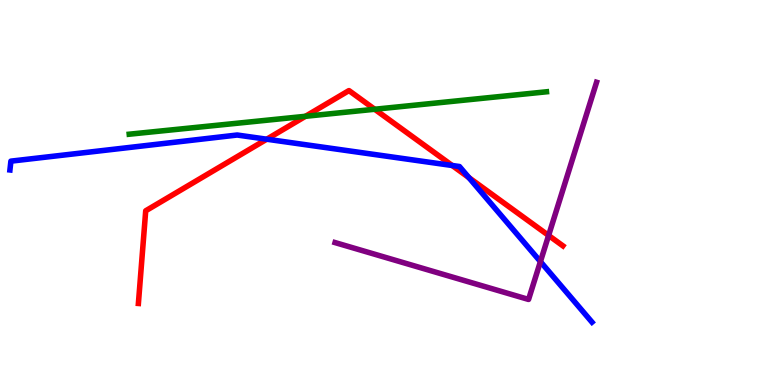[{'lines': ['blue', 'red'], 'intersections': [{'x': 3.44, 'y': 6.38}, {'x': 5.83, 'y': 5.7}, {'x': 6.05, 'y': 5.39}]}, {'lines': ['green', 'red'], 'intersections': [{'x': 3.94, 'y': 6.98}, {'x': 4.83, 'y': 7.16}]}, {'lines': ['purple', 'red'], 'intersections': [{'x': 7.08, 'y': 3.88}]}, {'lines': ['blue', 'green'], 'intersections': []}, {'lines': ['blue', 'purple'], 'intersections': [{'x': 6.97, 'y': 3.21}]}, {'lines': ['green', 'purple'], 'intersections': []}]